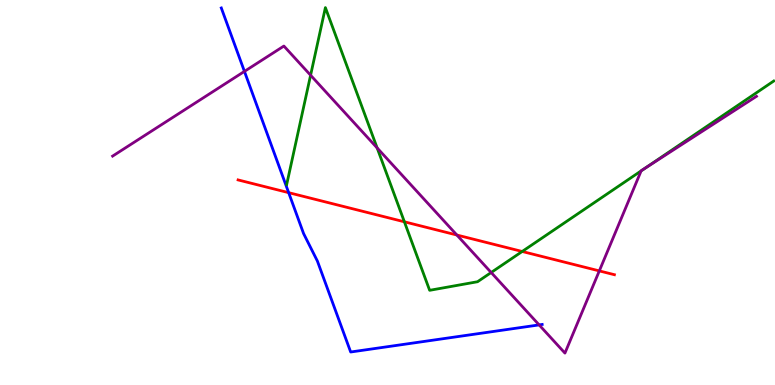[{'lines': ['blue', 'red'], 'intersections': [{'x': 3.72, 'y': 5.0}]}, {'lines': ['green', 'red'], 'intersections': [{'x': 5.22, 'y': 4.24}, {'x': 6.74, 'y': 3.47}]}, {'lines': ['purple', 'red'], 'intersections': [{'x': 5.89, 'y': 3.9}, {'x': 7.73, 'y': 2.96}]}, {'lines': ['blue', 'green'], 'intersections': []}, {'lines': ['blue', 'purple'], 'intersections': [{'x': 3.15, 'y': 8.15}, {'x': 6.96, 'y': 1.56}]}, {'lines': ['green', 'purple'], 'intersections': [{'x': 4.01, 'y': 8.05}, {'x': 4.87, 'y': 6.16}, {'x': 6.34, 'y': 2.92}, {'x': 8.27, 'y': 5.56}, {'x': 8.33, 'y': 5.63}]}]